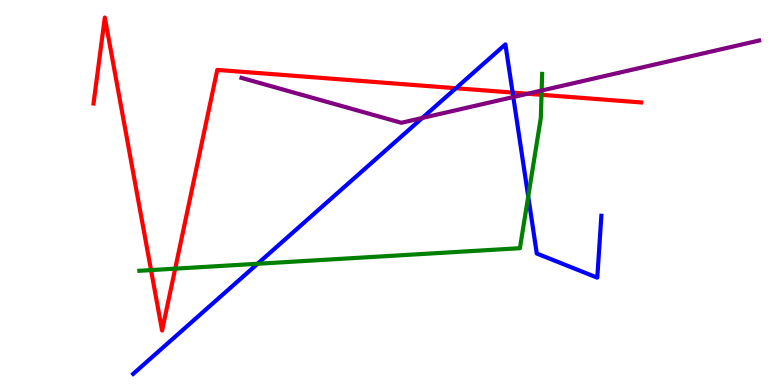[{'lines': ['blue', 'red'], 'intersections': [{'x': 5.88, 'y': 7.71}, {'x': 6.61, 'y': 7.6}]}, {'lines': ['green', 'red'], 'intersections': [{'x': 1.95, 'y': 2.98}, {'x': 2.26, 'y': 3.02}, {'x': 6.99, 'y': 7.54}]}, {'lines': ['purple', 'red'], 'intersections': [{'x': 6.81, 'y': 7.57}]}, {'lines': ['blue', 'green'], 'intersections': [{'x': 3.32, 'y': 3.15}, {'x': 6.82, 'y': 4.9}]}, {'lines': ['blue', 'purple'], 'intersections': [{'x': 5.45, 'y': 6.94}, {'x': 6.62, 'y': 7.48}]}, {'lines': ['green', 'purple'], 'intersections': [{'x': 6.99, 'y': 7.65}]}]